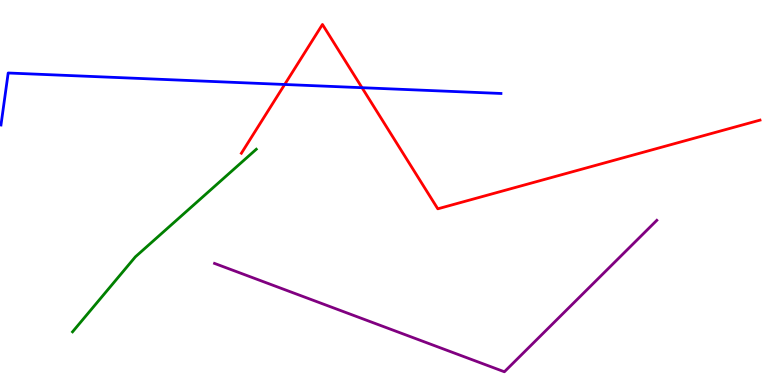[{'lines': ['blue', 'red'], 'intersections': [{'x': 3.67, 'y': 7.81}, {'x': 4.67, 'y': 7.72}]}, {'lines': ['green', 'red'], 'intersections': []}, {'lines': ['purple', 'red'], 'intersections': []}, {'lines': ['blue', 'green'], 'intersections': []}, {'lines': ['blue', 'purple'], 'intersections': []}, {'lines': ['green', 'purple'], 'intersections': []}]